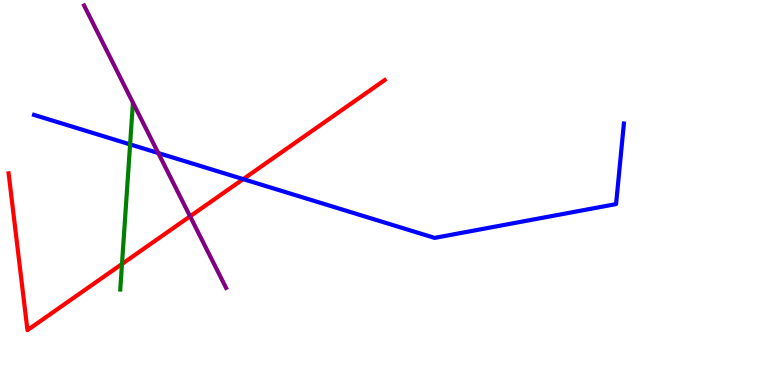[{'lines': ['blue', 'red'], 'intersections': [{'x': 3.14, 'y': 5.35}]}, {'lines': ['green', 'red'], 'intersections': [{'x': 1.57, 'y': 3.14}]}, {'lines': ['purple', 'red'], 'intersections': [{'x': 2.45, 'y': 4.38}]}, {'lines': ['blue', 'green'], 'intersections': [{'x': 1.68, 'y': 6.25}]}, {'lines': ['blue', 'purple'], 'intersections': [{'x': 2.04, 'y': 6.02}]}, {'lines': ['green', 'purple'], 'intersections': []}]